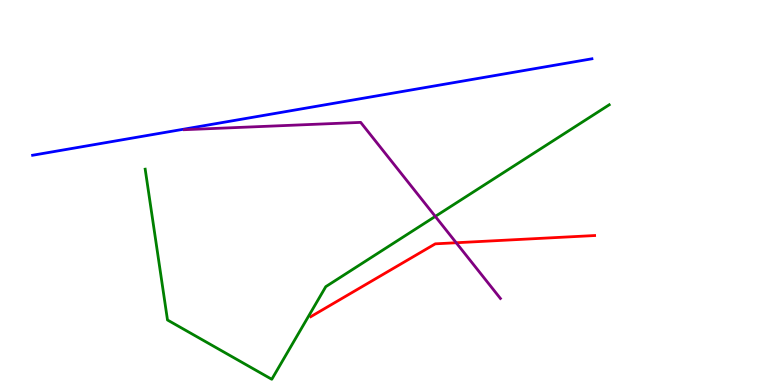[{'lines': ['blue', 'red'], 'intersections': []}, {'lines': ['green', 'red'], 'intersections': []}, {'lines': ['purple', 'red'], 'intersections': [{'x': 5.89, 'y': 3.69}]}, {'lines': ['blue', 'green'], 'intersections': []}, {'lines': ['blue', 'purple'], 'intersections': []}, {'lines': ['green', 'purple'], 'intersections': [{'x': 5.62, 'y': 4.38}]}]